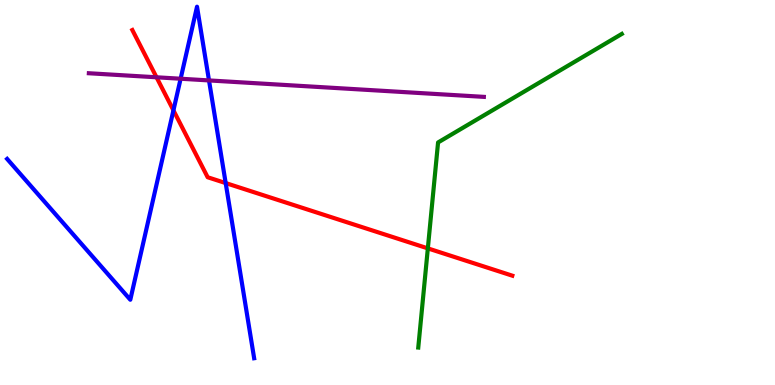[{'lines': ['blue', 'red'], 'intersections': [{'x': 2.24, 'y': 7.13}, {'x': 2.91, 'y': 5.25}]}, {'lines': ['green', 'red'], 'intersections': [{'x': 5.52, 'y': 3.55}]}, {'lines': ['purple', 'red'], 'intersections': [{'x': 2.02, 'y': 7.99}]}, {'lines': ['blue', 'green'], 'intersections': []}, {'lines': ['blue', 'purple'], 'intersections': [{'x': 2.33, 'y': 7.96}, {'x': 2.7, 'y': 7.91}]}, {'lines': ['green', 'purple'], 'intersections': []}]